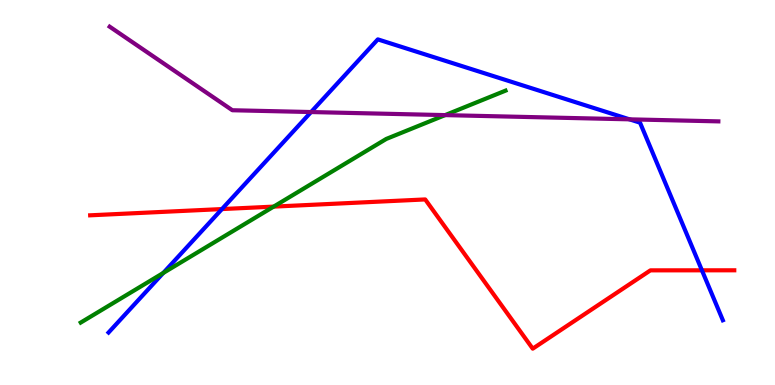[{'lines': ['blue', 'red'], 'intersections': [{'x': 2.86, 'y': 4.57}, {'x': 9.06, 'y': 2.98}]}, {'lines': ['green', 'red'], 'intersections': [{'x': 3.53, 'y': 4.63}]}, {'lines': ['purple', 'red'], 'intersections': []}, {'lines': ['blue', 'green'], 'intersections': [{'x': 2.11, 'y': 2.91}]}, {'lines': ['blue', 'purple'], 'intersections': [{'x': 4.01, 'y': 7.09}, {'x': 8.12, 'y': 6.9}]}, {'lines': ['green', 'purple'], 'intersections': [{'x': 5.74, 'y': 7.01}]}]